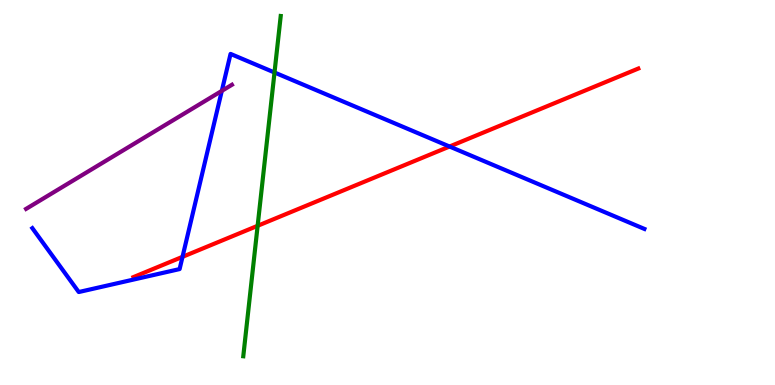[{'lines': ['blue', 'red'], 'intersections': [{'x': 2.35, 'y': 3.33}, {'x': 5.8, 'y': 6.19}]}, {'lines': ['green', 'red'], 'intersections': [{'x': 3.32, 'y': 4.14}]}, {'lines': ['purple', 'red'], 'intersections': []}, {'lines': ['blue', 'green'], 'intersections': [{'x': 3.54, 'y': 8.12}]}, {'lines': ['blue', 'purple'], 'intersections': [{'x': 2.86, 'y': 7.64}]}, {'lines': ['green', 'purple'], 'intersections': []}]